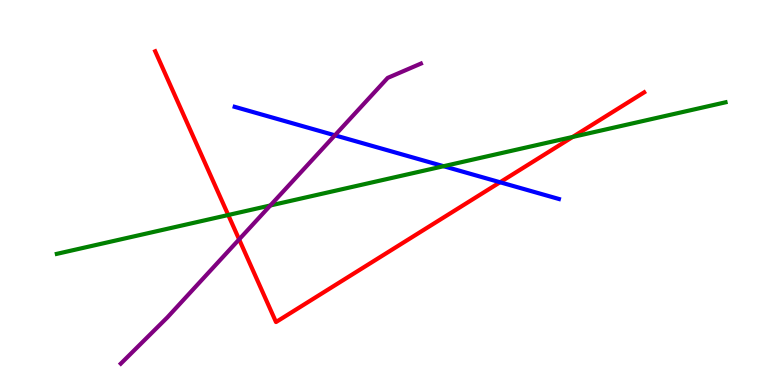[{'lines': ['blue', 'red'], 'intersections': [{'x': 6.45, 'y': 5.27}]}, {'lines': ['green', 'red'], 'intersections': [{'x': 2.95, 'y': 4.42}, {'x': 7.39, 'y': 6.44}]}, {'lines': ['purple', 'red'], 'intersections': [{'x': 3.09, 'y': 3.78}]}, {'lines': ['blue', 'green'], 'intersections': [{'x': 5.72, 'y': 5.68}]}, {'lines': ['blue', 'purple'], 'intersections': [{'x': 4.32, 'y': 6.49}]}, {'lines': ['green', 'purple'], 'intersections': [{'x': 3.49, 'y': 4.66}]}]